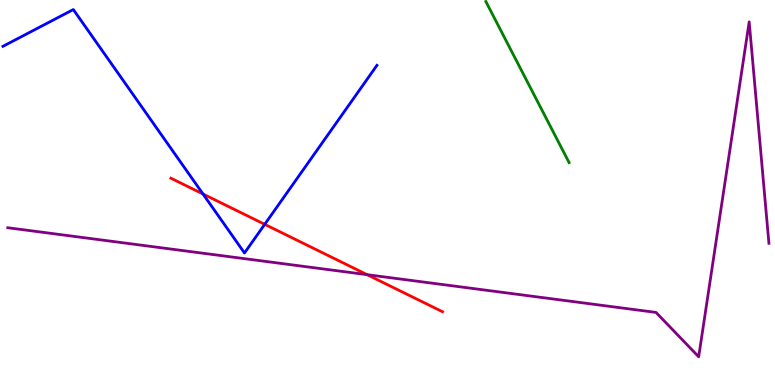[{'lines': ['blue', 'red'], 'intersections': [{'x': 2.62, 'y': 4.96}, {'x': 3.42, 'y': 4.17}]}, {'lines': ['green', 'red'], 'intersections': []}, {'lines': ['purple', 'red'], 'intersections': [{'x': 4.74, 'y': 2.87}]}, {'lines': ['blue', 'green'], 'intersections': []}, {'lines': ['blue', 'purple'], 'intersections': []}, {'lines': ['green', 'purple'], 'intersections': []}]